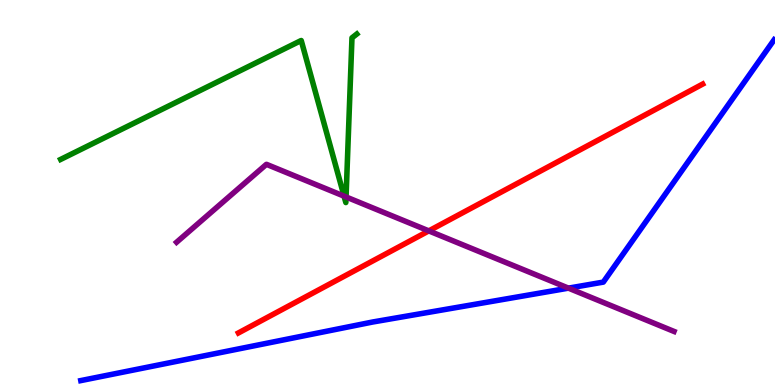[{'lines': ['blue', 'red'], 'intersections': []}, {'lines': ['green', 'red'], 'intersections': []}, {'lines': ['purple', 'red'], 'intersections': [{'x': 5.53, 'y': 4.0}]}, {'lines': ['blue', 'green'], 'intersections': []}, {'lines': ['blue', 'purple'], 'intersections': [{'x': 7.33, 'y': 2.52}]}, {'lines': ['green', 'purple'], 'intersections': [{'x': 4.44, 'y': 4.91}, {'x': 4.47, 'y': 4.88}]}]